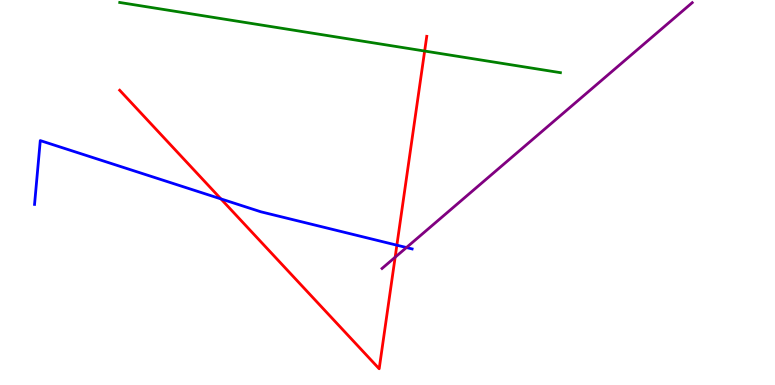[{'lines': ['blue', 'red'], 'intersections': [{'x': 2.85, 'y': 4.83}, {'x': 5.12, 'y': 3.63}]}, {'lines': ['green', 'red'], 'intersections': [{'x': 5.48, 'y': 8.67}]}, {'lines': ['purple', 'red'], 'intersections': [{'x': 5.1, 'y': 3.32}]}, {'lines': ['blue', 'green'], 'intersections': []}, {'lines': ['blue', 'purple'], 'intersections': [{'x': 5.24, 'y': 3.57}]}, {'lines': ['green', 'purple'], 'intersections': []}]